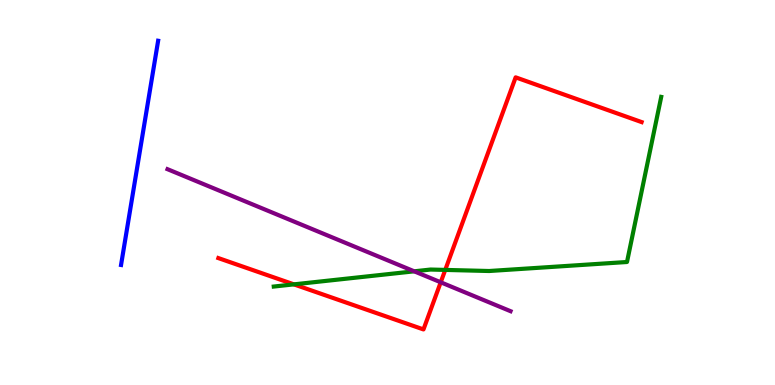[{'lines': ['blue', 'red'], 'intersections': []}, {'lines': ['green', 'red'], 'intersections': [{'x': 3.79, 'y': 2.61}, {'x': 5.75, 'y': 2.99}]}, {'lines': ['purple', 'red'], 'intersections': [{'x': 5.69, 'y': 2.67}]}, {'lines': ['blue', 'green'], 'intersections': []}, {'lines': ['blue', 'purple'], 'intersections': []}, {'lines': ['green', 'purple'], 'intersections': [{'x': 5.34, 'y': 2.95}]}]